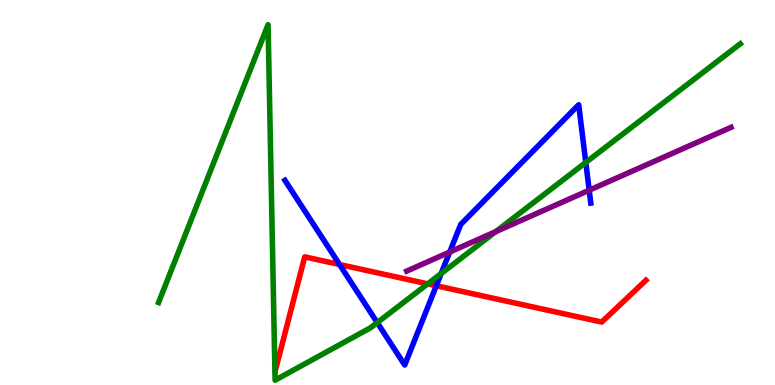[{'lines': ['blue', 'red'], 'intersections': [{'x': 4.38, 'y': 3.13}, {'x': 5.63, 'y': 2.58}]}, {'lines': ['green', 'red'], 'intersections': [{'x': 5.52, 'y': 2.63}]}, {'lines': ['purple', 'red'], 'intersections': []}, {'lines': ['blue', 'green'], 'intersections': [{'x': 4.87, 'y': 1.62}, {'x': 5.69, 'y': 2.9}, {'x': 7.56, 'y': 5.78}]}, {'lines': ['blue', 'purple'], 'intersections': [{'x': 5.8, 'y': 3.45}, {'x': 7.6, 'y': 5.06}]}, {'lines': ['green', 'purple'], 'intersections': [{'x': 6.4, 'y': 3.98}]}]